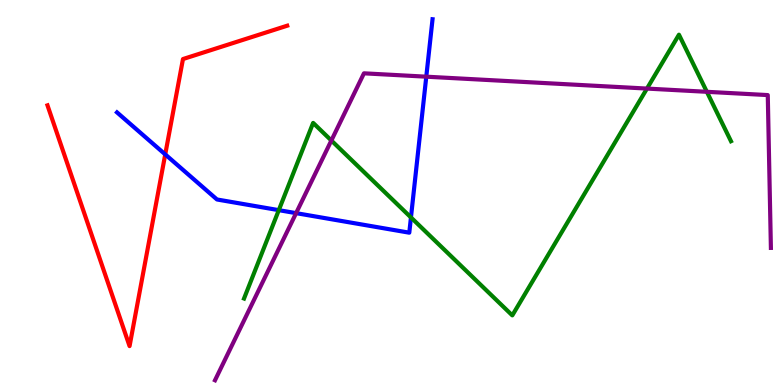[{'lines': ['blue', 'red'], 'intersections': [{'x': 2.13, 'y': 5.99}]}, {'lines': ['green', 'red'], 'intersections': []}, {'lines': ['purple', 'red'], 'intersections': []}, {'lines': ['blue', 'green'], 'intersections': [{'x': 3.6, 'y': 4.54}, {'x': 5.3, 'y': 4.35}]}, {'lines': ['blue', 'purple'], 'intersections': [{'x': 3.82, 'y': 4.46}, {'x': 5.5, 'y': 8.01}]}, {'lines': ['green', 'purple'], 'intersections': [{'x': 4.28, 'y': 6.35}, {'x': 8.35, 'y': 7.7}, {'x': 9.12, 'y': 7.62}]}]